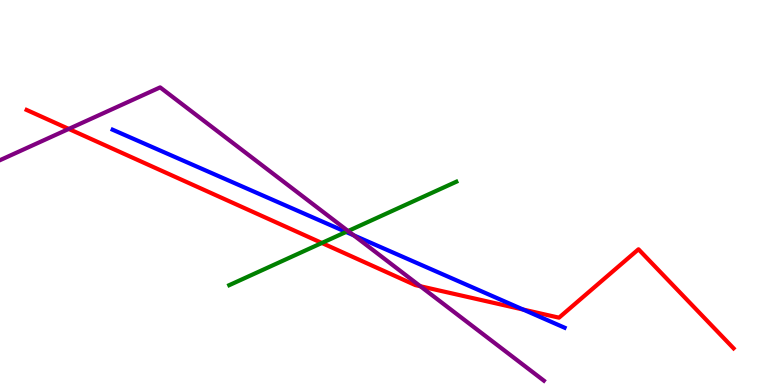[{'lines': ['blue', 'red'], 'intersections': [{'x': 6.75, 'y': 1.96}]}, {'lines': ['green', 'red'], 'intersections': [{'x': 4.15, 'y': 3.69}]}, {'lines': ['purple', 'red'], 'intersections': [{'x': 0.887, 'y': 6.65}, {'x': 5.42, 'y': 2.57}]}, {'lines': ['blue', 'green'], 'intersections': [{'x': 4.47, 'y': 3.98}]}, {'lines': ['blue', 'purple'], 'intersections': [{'x': 4.56, 'y': 3.89}]}, {'lines': ['green', 'purple'], 'intersections': [{'x': 4.49, 'y': 4.0}]}]